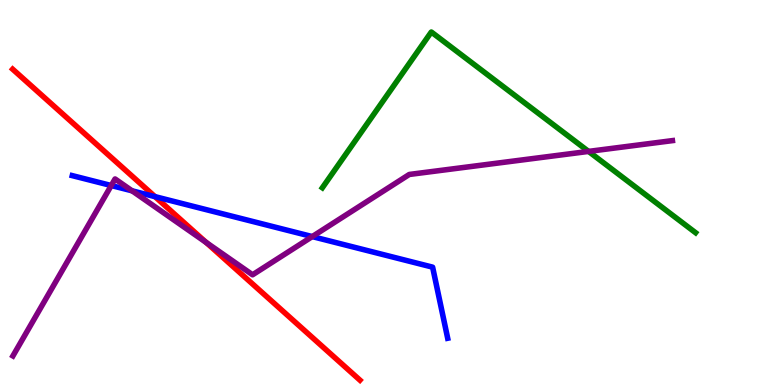[{'lines': ['blue', 'red'], 'intersections': [{'x': 2.0, 'y': 4.89}]}, {'lines': ['green', 'red'], 'intersections': []}, {'lines': ['purple', 'red'], 'intersections': [{'x': 2.66, 'y': 3.7}]}, {'lines': ['blue', 'green'], 'intersections': []}, {'lines': ['blue', 'purple'], 'intersections': [{'x': 1.44, 'y': 5.18}, {'x': 1.7, 'y': 5.04}, {'x': 4.03, 'y': 3.86}]}, {'lines': ['green', 'purple'], 'intersections': [{'x': 7.59, 'y': 6.07}]}]